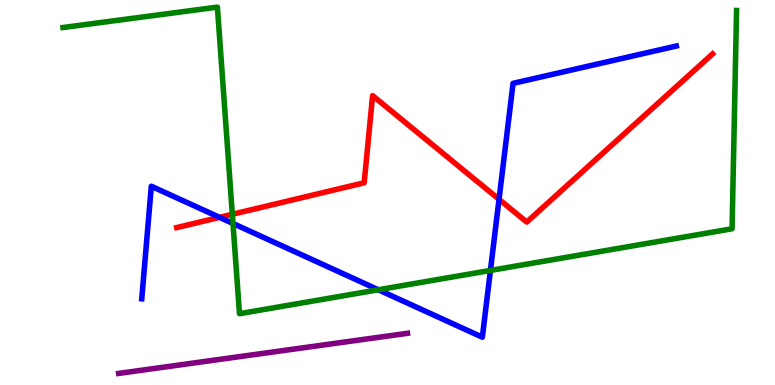[{'lines': ['blue', 'red'], 'intersections': [{'x': 2.83, 'y': 4.35}, {'x': 6.44, 'y': 4.82}]}, {'lines': ['green', 'red'], 'intersections': [{'x': 3.0, 'y': 4.43}]}, {'lines': ['purple', 'red'], 'intersections': []}, {'lines': ['blue', 'green'], 'intersections': [{'x': 3.01, 'y': 4.2}, {'x': 4.88, 'y': 2.47}, {'x': 6.33, 'y': 2.98}]}, {'lines': ['blue', 'purple'], 'intersections': []}, {'lines': ['green', 'purple'], 'intersections': []}]